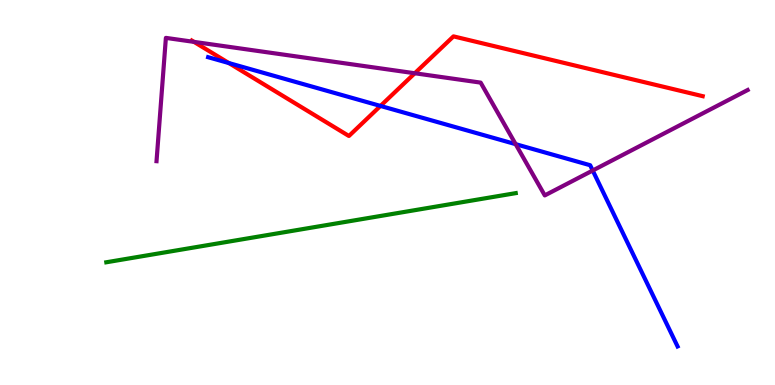[{'lines': ['blue', 'red'], 'intersections': [{'x': 2.95, 'y': 8.36}, {'x': 4.91, 'y': 7.25}]}, {'lines': ['green', 'red'], 'intersections': []}, {'lines': ['purple', 'red'], 'intersections': [{'x': 2.5, 'y': 8.91}, {'x': 5.35, 'y': 8.1}]}, {'lines': ['blue', 'green'], 'intersections': []}, {'lines': ['blue', 'purple'], 'intersections': [{'x': 6.65, 'y': 6.26}, {'x': 7.65, 'y': 5.57}]}, {'lines': ['green', 'purple'], 'intersections': []}]